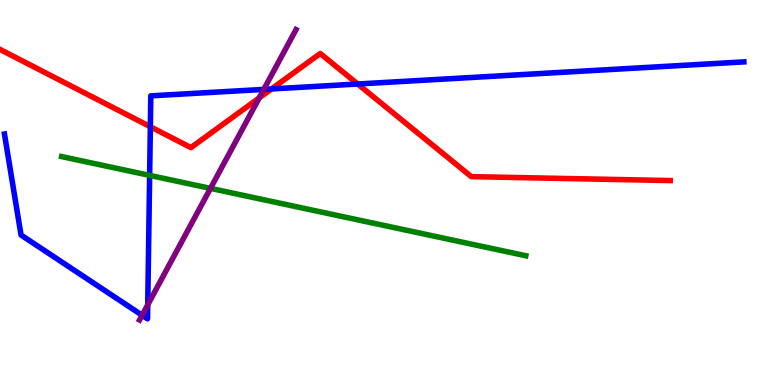[{'lines': ['blue', 'red'], 'intersections': [{'x': 1.94, 'y': 6.71}, {'x': 3.5, 'y': 7.69}, {'x': 4.62, 'y': 7.82}]}, {'lines': ['green', 'red'], 'intersections': []}, {'lines': ['purple', 'red'], 'intersections': [{'x': 3.34, 'y': 7.46}]}, {'lines': ['blue', 'green'], 'intersections': [{'x': 1.93, 'y': 5.44}]}, {'lines': ['blue', 'purple'], 'intersections': [{'x': 1.83, 'y': 1.81}, {'x': 1.91, 'y': 2.08}, {'x': 3.4, 'y': 7.68}]}, {'lines': ['green', 'purple'], 'intersections': [{'x': 2.72, 'y': 5.11}]}]